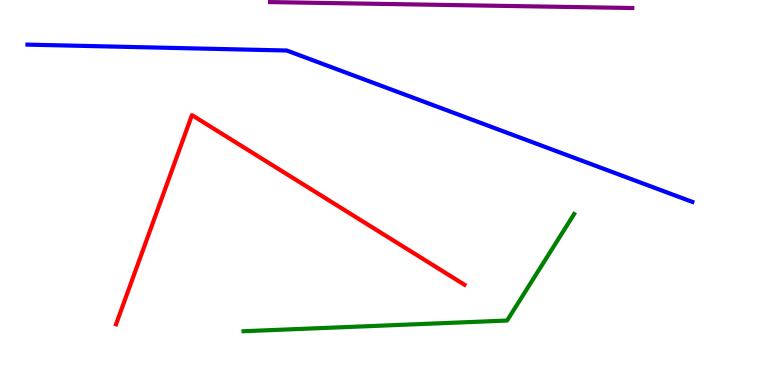[{'lines': ['blue', 'red'], 'intersections': []}, {'lines': ['green', 'red'], 'intersections': []}, {'lines': ['purple', 'red'], 'intersections': []}, {'lines': ['blue', 'green'], 'intersections': []}, {'lines': ['blue', 'purple'], 'intersections': []}, {'lines': ['green', 'purple'], 'intersections': []}]